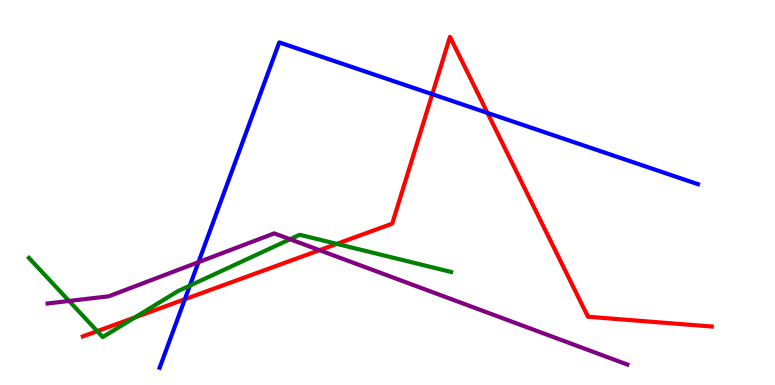[{'lines': ['blue', 'red'], 'intersections': [{'x': 2.39, 'y': 2.23}, {'x': 5.58, 'y': 7.55}, {'x': 6.29, 'y': 7.07}]}, {'lines': ['green', 'red'], 'intersections': [{'x': 1.25, 'y': 1.4}, {'x': 1.74, 'y': 1.75}, {'x': 4.35, 'y': 3.67}]}, {'lines': ['purple', 'red'], 'intersections': [{'x': 4.12, 'y': 3.5}]}, {'lines': ['blue', 'green'], 'intersections': [{'x': 2.45, 'y': 2.58}]}, {'lines': ['blue', 'purple'], 'intersections': [{'x': 2.56, 'y': 3.19}]}, {'lines': ['green', 'purple'], 'intersections': [{'x': 0.891, 'y': 2.18}, {'x': 3.74, 'y': 3.79}]}]